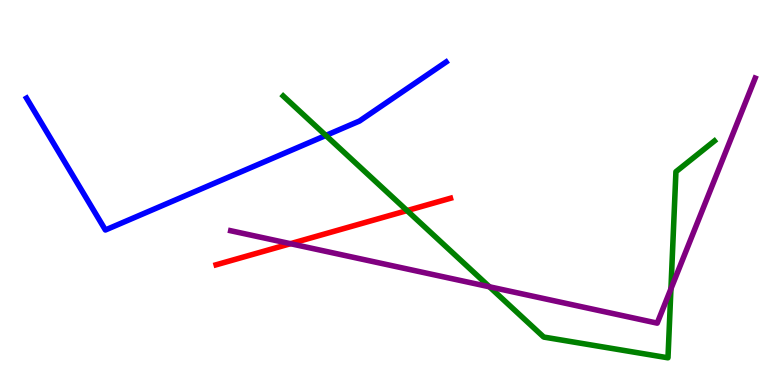[{'lines': ['blue', 'red'], 'intersections': []}, {'lines': ['green', 'red'], 'intersections': [{'x': 5.25, 'y': 4.53}]}, {'lines': ['purple', 'red'], 'intersections': [{'x': 3.75, 'y': 3.67}]}, {'lines': ['blue', 'green'], 'intersections': [{'x': 4.2, 'y': 6.48}]}, {'lines': ['blue', 'purple'], 'intersections': []}, {'lines': ['green', 'purple'], 'intersections': [{'x': 6.31, 'y': 2.55}, {'x': 8.66, 'y': 2.5}]}]